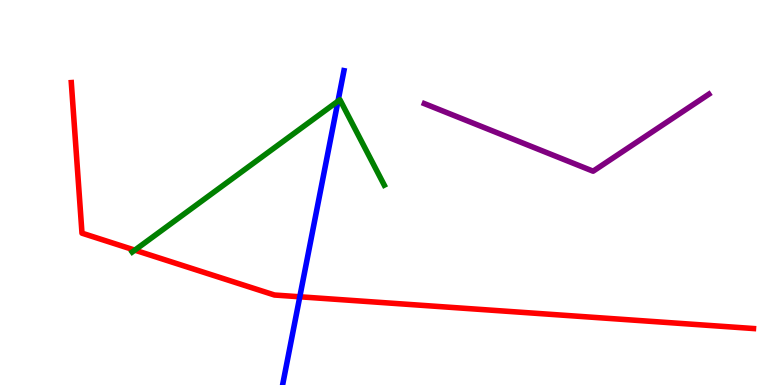[{'lines': ['blue', 'red'], 'intersections': [{'x': 3.87, 'y': 2.29}]}, {'lines': ['green', 'red'], 'intersections': [{'x': 1.74, 'y': 3.5}]}, {'lines': ['purple', 'red'], 'intersections': []}, {'lines': ['blue', 'green'], 'intersections': [{'x': 4.36, 'y': 7.37}]}, {'lines': ['blue', 'purple'], 'intersections': []}, {'lines': ['green', 'purple'], 'intersections': []}]